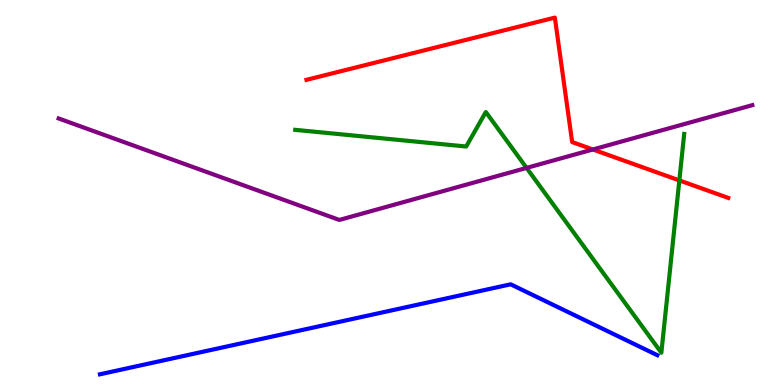[{'lines': ['blue', 'red'], 'intersections': []}, {'lines': ['green', 'red'], 'intersections': [{'x': 8.77, 'y': 5.31}]}, {'lines': ['purple', 'red'], 'intersections': [{'x': 7.65, 'y': 6.12}]}, {'lines': ['blue', 'green'], 'intersections': []}, {'lines': ['blue', 'purple'], 'intersections': []}, {'lines': ['green', 'purple'], 'intersections': [{'x': 6.79, 'y': 5.64}]}]